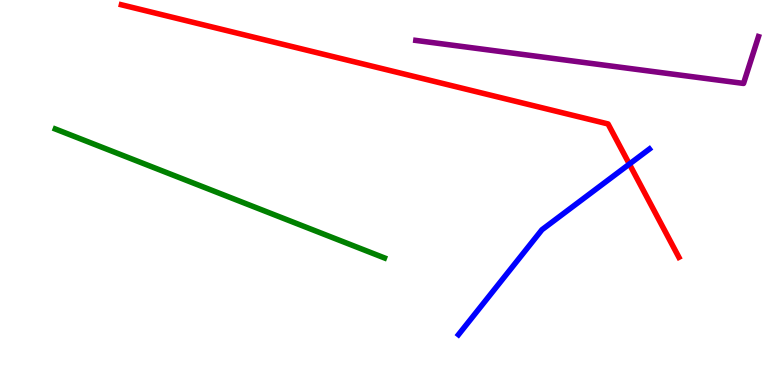[{'lines': ['blue', 'red'], 'intersections': [{'x': 8.12, 'y': 5.74}]}, {'lines': ['green', 'red'], 'intersections': []}, {'lines': ['purple', 'red'], 'intersections': []}, {'lines': ['blue', 'green'], 'intersections': []}, {'lines': ['blue', 'purple'], 'intersections': []}, {'lines': ['green', 'purple'], 'intersections': []}]